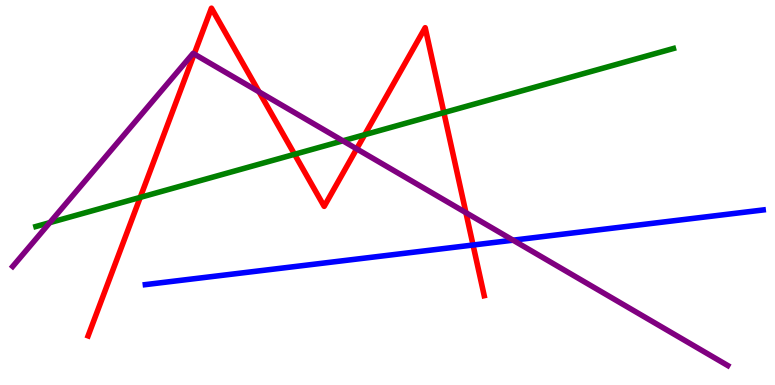[{'lines': ['blue', 'red'], 'intersections': [{'x': 6.1, 'y': 3.64}]}, {'lines': ['green', 'red'], 'intersections': [{'x': 1.81, 'y': 4.87}, {'x': 3.8, 'y': 5.99}, {'x': 4.71, 'y': 6.5}, {'x': 5.73, 'y': 7.08}]}, {'lines': ['purple', 'red'], 'intersections': [{'x': 2.51, 'y': 8.6}, {'x': 3.34, 'y': 7.61}, {'x': 4.6, 'y': 6.13}, {'x': 6.01, 'y': 4.48}]}, {'lines': ['blue', 'green'], 'intersections': []}, {'lines': ['blue', 'purple'], 'intersections': [{'x': 6.62, 'y': 3.76}]}, {'lines': ['green', 'purple'], 'intersections': [{'x': 0.643, 'y': 4.22}, {'x': 4.42, 'y': 6.34}]}]